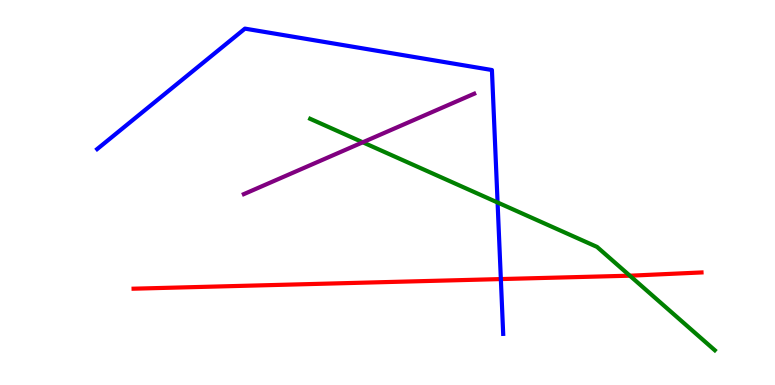[{'lines': ['blue', 'red'], 'intersections': [{'x': 6.46, 'y': 2.75}]}, {'lines': ['green', 'red'], 'intersections': [{'x': 8.13, 'y': 2.84}]}, {'lines': ['purple', 'red'], 'intersections': []}, {'lines': ['blue', 'green'], 'intersections': [{'x': 6.42, 'y': 4.74}]}, {'lines': ['blue', 'purple'], 'intersections': []}, {'lines': ['green', 'purple'], 'intersections': [{'x': 4.68, 'y': 6.3}]}]